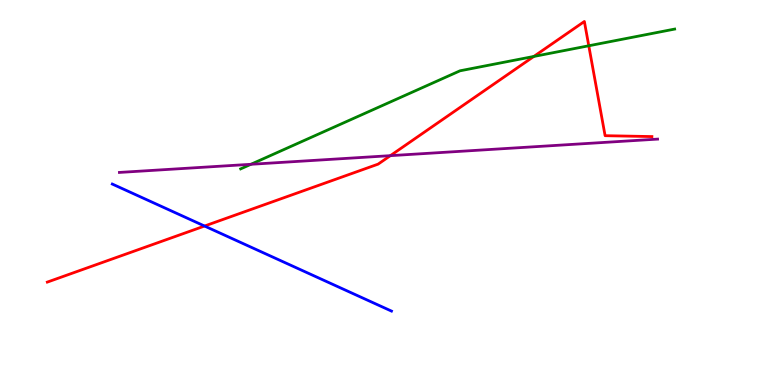[{'lines': ['blue', 'red'], 'intersections': [{'x': 2.64, 'y': 4.13}]}, {'lines': ['green', 'red'], 'intersections': [{'x': 6.89, 'y': 8.53}, {'x': 7.6, 'y': 8.81}]}, {'lines': ['purple', 'red'], 'intersections': [{'x': 5.04, 'y': 5.96}]}, {'lines': ['blue', 'green'], 'intersections': []}, {'lines': ['blue', 'purple'], 'intersections': []}, {'lines': ['green', 'purple'], 'intersections': [{'x': 3.24, 'y': 5.73}]}]